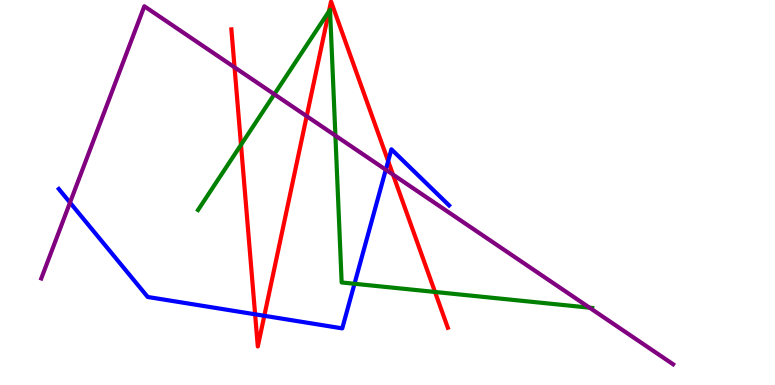[{'lines': ['blue', 'red'], 'intersections': [{'x': 3.29, 'y': 1.84}, {'x': 3.41, 'y': 1.8}, {'x': 5.01, 'y': 5.82}]}, {'lines': ['green', 'red'], 'intersections': [{'x': 3.11, 'y': 6.24}, {'x': 4.24, 'y': 9.7}, {'x': 5.61, 'y': 2.42}]}, {'lines': ['purple', 'red'], 'intersections': [{'x': 3.03, 'y': 8.25}, {'x': 3.96, 'y': 6.98}, {'x': 5.07, 'y': 5.46}]}, {'lines': ['blue', 'green'], 'intersections': [{'x': 4.57, 'y': 2.63}]}, {'lines': ['blue', 'purple'], 'intersections': [{'x': 0.903, 'y': 4.74}, {'x': 4.98, 'y': 5.59}]}, {'lines': ['green', 'purple'], 'intersections': [{'x': 3.54, 'y': 7.55}, {'x': 4.33, 'y': 6.48}, {'x': 7.61, 'y': 2.01}]}]